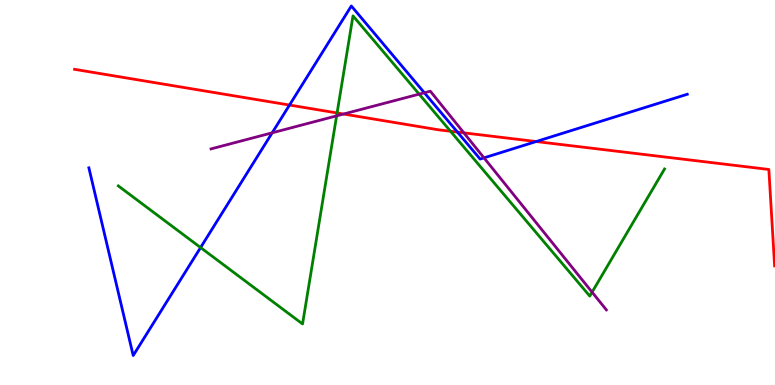[{'lines': ['blue', 'red'], 'intersections': [{'x': 3.74, 'y': 7.27}, {'x': 5.9, 'y': 6.57}, {'x': 6.92, 'y': 6.32}]}, {'lines': ['green', 'red'], 'intersections': [{'x': 4.35, 'y': 7.07}, {'x': 5.81, 'y': 6.59}]}, {'lines': ['purple', 'red'], 'intersections': [{'x': 4.43, 'y': 7.04}, {'x': 5.99, 'y': 6.55}]}, {'lines': ['blue', 'green'], 'intersections': [{'x': 2.59, 'y': 3.57}]}, {'lines': ['blue', 'purple'], 'intersections': [{'x': 3.51, 'y': 6.55}, {'x': 5.48, 'y': 7.59}, {'x': 6.25, 'y': 5.9}]}, {'lines': ['green', 'purple'], 'intersections': [{'x': 4.34, 'y': 6.99}, {'x': 5.41, 'y': 7.55}, {'x': 7.64, 'y': 2.41}]}]